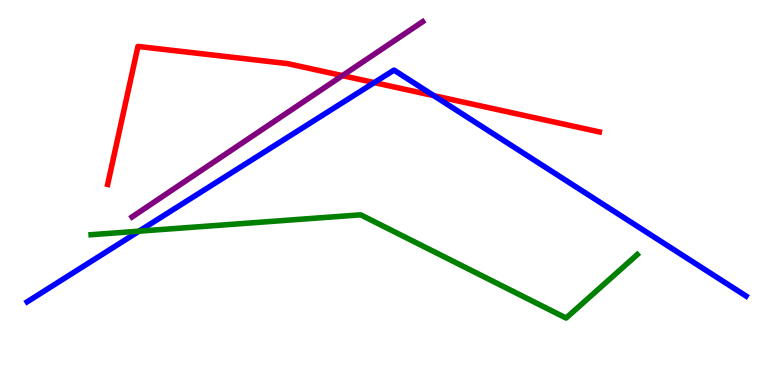[{'lines': ['blue', 'red'], 'intersections': [{'x': 4.83, 'y': 7.85}, {'x': 5.6, 'y': 7.52}]}, {'lines': ['green', 'red'], 'intersections': []}, {'lines': ['purple', 'red'], 'intersections': [{'x': 4.42, 'y': 8.04}]}, {'lines': ['blue', 'green'], 'intersections': [{'x': 1.79, 'y': 4.0}]}, {'lines': ['blue', 'purple'], 'intersections': []}, {'lines': ['green', 'purple'], 'intersections': []}]